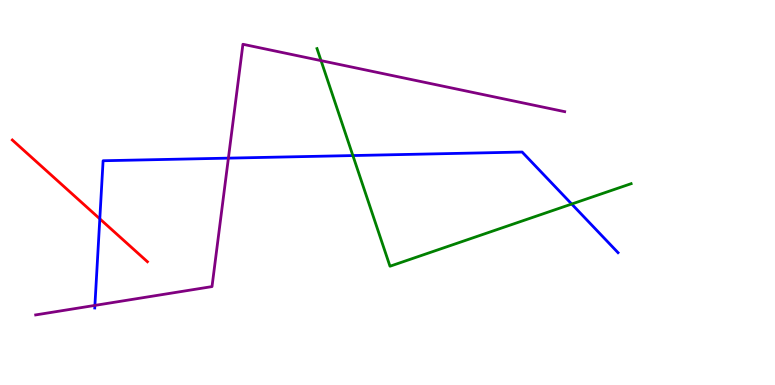[{'lines': ['blue', 'red'], 'intersections': [{'x': 1.29, 'y': 4.32}]}, {'lines': ['green', 'red'], 'intersections': []}, {'lines': ['purple', 'red'], 'intersections': []}, {'lines': ['blue', 'green'], 'intersections': [{'x': 4.55, 'y': 5.96}, {'x': 7.38, 'y': 4.7}]}, {'lines': ['blue', 'purple'], 'intersections': [{'x': 1.22, 'y': 2.07}, {'x': 2.95, 'y': 5.89}]}, {'lines': ['green', 'purple'], 'intersections': [{'x': 4.14, 'y': 8.43}]}]